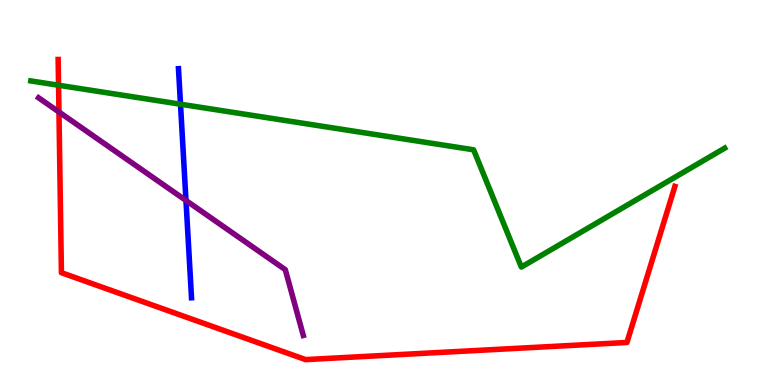[{'lines': ['blue', 'red'], 'intersections': []}, {'lines': ['green', 'red'], 'intersections': [{'x': 0.755, 'y': 7.79}]}, {'lines': ['purple', 'red'], 'intersections': [{'x': 0.761, 'y': 7.09}]}, {'lines': ['blue', 'green'], 'intersections': [{'x': 2.33, 'y': 7.29}]}, {'lines': ['blue', 'purple'], 'intersections': [{'x': 2.4, 'y': 4.79}]}, {'lines': ['green', 'purple'], 'intersections': []}]